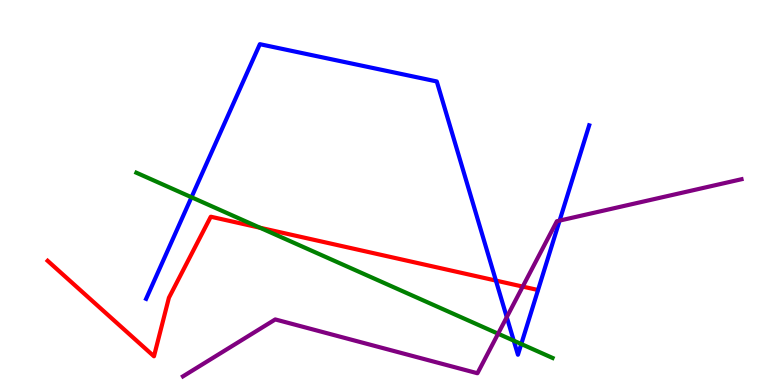[{'lines': ['blue', 'red'], 'intersections': [{'x': 6.4, 'y': 2.71}]}, {'lines': ['green', 'red'], 'intersections': [{'x': 3.35, 'y': 4.08}]}, {'lines': ['purple', 'red'], 'intersections': [{'x': 6.74, 'y': 2.56}]}, {'lines': ['blue', 'green'], 'intersections': [{'x': 2.47, 'y': 4.88}, {'x': 6.63, 'y': 1.15}, {'x': 6.73, 'y': 1.06}]}, {'lines': ['blue', 'purple'], 'intersections': [{'x': 6.54, 'y': 1.76}, {'x': 7.22, 'y': 4.27}]}, {'lines': ['green', 'purple'], 'intersections': [{'x': 6.43, 'y': 1.33}]}]